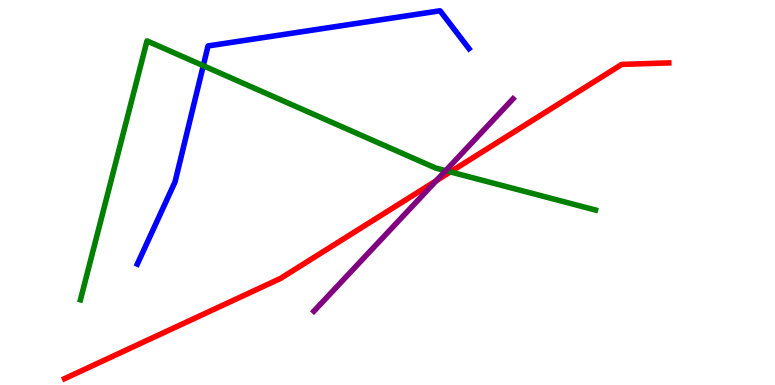[{'lines': ['blue', 'red'], 'intersections': []}, {'lines': ['green', 'red'], 'intersections': [{'x': 5.81, 'y': 5.53}]}, {'lines': ['purple', 'red'], 'intersections': [{'x': 5.63, 'y': 5.3}]}, {'lines': ['blue', 'green'], 'intersections': [{'x': 2.62, 'y': 8.29}]}, {'lines': ['blue', 'purple'], 'intersections': []}, {'lines': ['green', 'purple'], 'intersections': [{'x': 5.75, 'y': 5.57}]}]